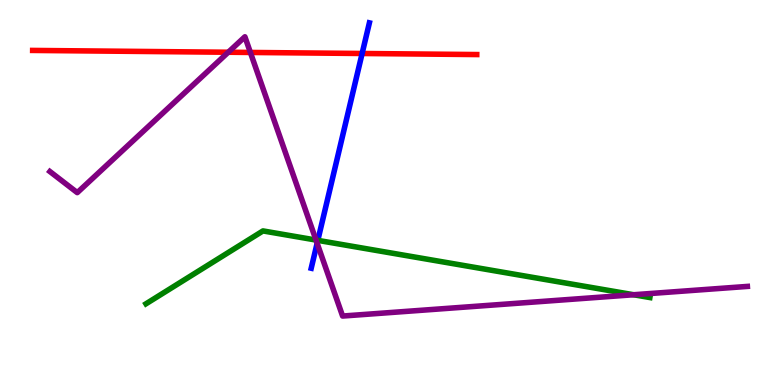[{'lines': ['blue', 'red'], 'intersections': [{'x': 4.67, 'y': 8.61}]}, {'lines': ['green', 'red'], 'intersections': []}, {'lines': ['purple', 'red'], 'intersections': [{'x': 2.95, 'y': 8.64}, {'x': 3.23, 'y': 8.64}]}, {'lines': ['blue', 'green'], 'intersections': [{'x': 4.1, 'y': 3.76}]}, {'lines': ['blue', 'purple'], 'intersections': [{'x': 4.09, 'y': 3.68}]}, {'lines': ['green', 'purple'], 'intersections': [{'x': 4.08, 'y': 3.76}, {'x': 8.18, 'y': 2.34}]}]